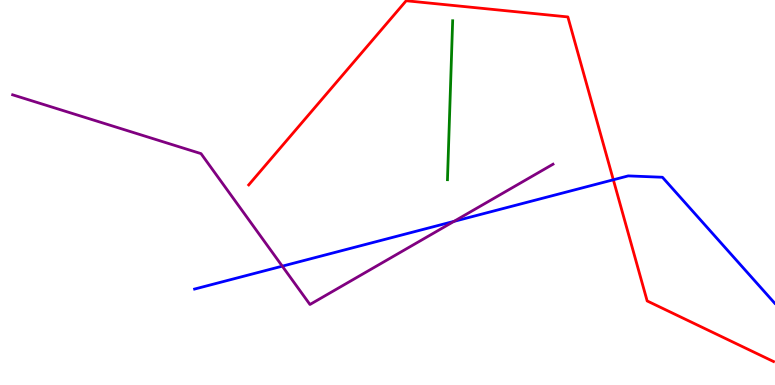[{'lines': ['blue', 'red'], 'intersections': [{'x': 7.91, 'y': 5.33}]}, {'lines': ['green', 'red'], 'intersections': []}, {'lines': ['purple', 'red'], 'intersections': []}, {'lines': ['blue', 'green'], 'intersections': []}, {'lines': ['blue', 'purple'], 'intersections': [{'x': 3.64, 'y': 3.09}, {'x': 5.86, 'y': 4.25}]}, {'lines': ['green', 'purple'], 'intersections': []}]